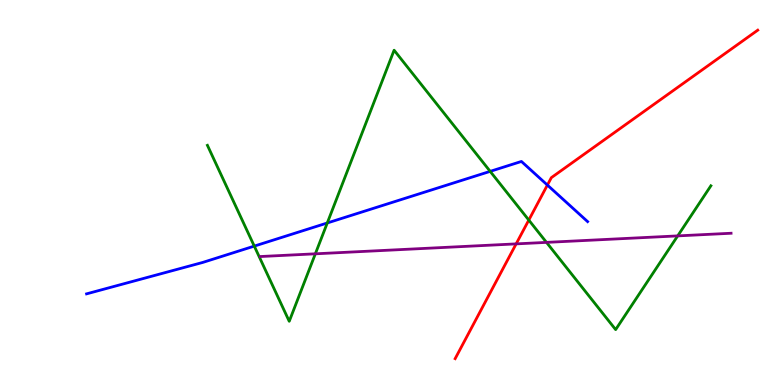[{'lines': ['blue', 'red'], 'intersections': [{'x': 7.06, 'y': 5.19}]}, {'lines': ['green', 'red'], 'intersections': [{'x': 6.82, 'y': 4.28}]}, {'lines': ['purple', 'red'], 'intersections': [{'x': 6.66, 'y': 3.67}]}, {'lines': ['blue', 'green'], 'intersections': [{'x': 3.28, 'y': 3.61}, {'x': 4.22, 'y': 4.21}, {'x': 6.32, 'y': 5.55}]}, {'lines': ['blue', 'purple'], 'intersections': []}, {'lines': ['green', 'purple'], 'intersections': [{'x': 4.07, 'y': 3.41}, {'x': 7.05, 'y': 3.7}, {'x': 8.74, 'y': 3.87}]}]